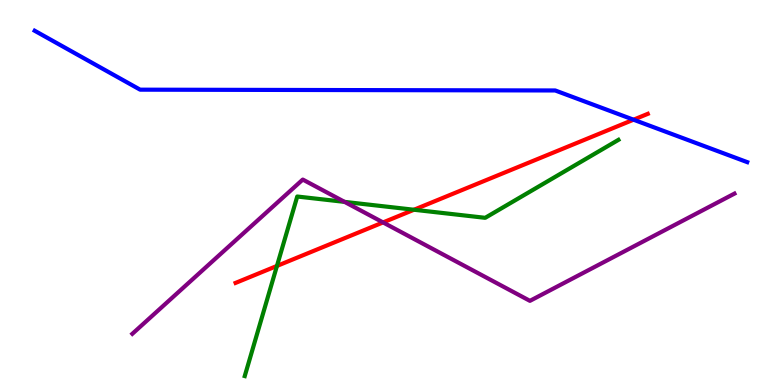[{'lines': ['blue', 'red'], 'intersections': [{'x': 8.17, 'y': 6.89}]}, {'lines': ['green', 'red'], 'intersections': [{'x': 3.57, 'y': 3.09}, {'x': 5.34, 'y': 4.55}]}, {'lines': ['purple', 'red'], 'intersections': [{'x': 4.94, 'y': 4.22}]}, {'lines': ['blue', 'green'], 'intersections': []}, {'lines': ['blue', 'purple'], 'intersections': []}, {'lines': ['green', 'purple'], 'intersections': [{'x': 4.45, 'y': 4.76}]}]